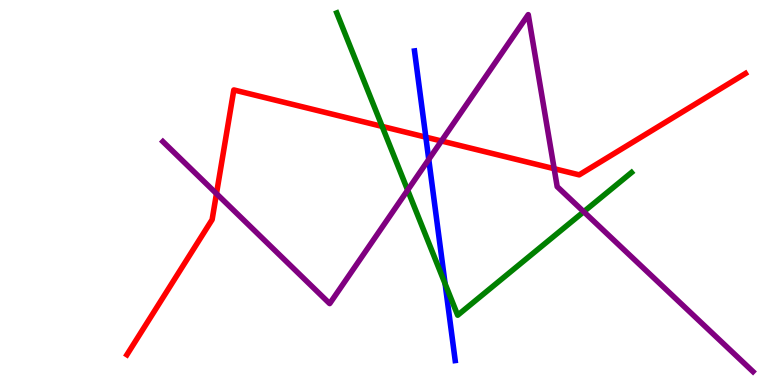[{'lines': ['blue', 'red'], 'intersections': [{'x': 5.49, 'y': 6.44}]}, {'lines': ['green', 'red'], 'intersections': [{'x': 4.93, 'y': 6.72}]}, {'lines': ['purple', 'red'], 'intersections': [{'x': 2.79, 'y': 4.97}, {'x': 5.7, 'y': 6.34}, {'x': 7.15, 'y': 5.62}]}, {'lines': ['blue', 'green'], 'intersections': [{'x': 5.74, 'y': 2.63}]}, {'lines': ['blue', 'purple'], 'intersections': [{'x': 5.53, 'y': 5.86}]}, {'lines': ['green', 'purple'], 'intersections': [{'x': 5.26, 'y': 5.06}, {'x': 7.53, 'y': 4.5}]}]